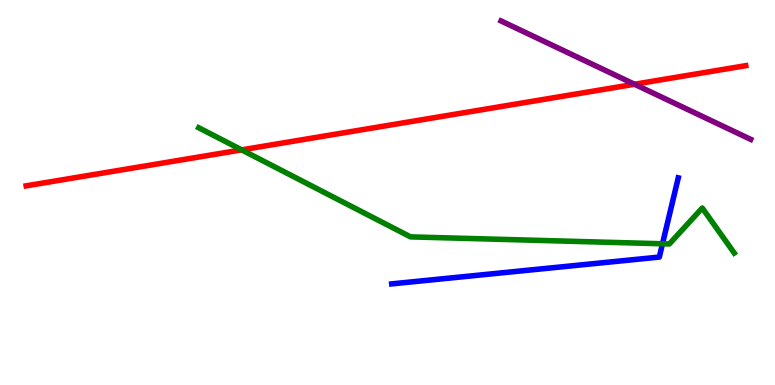[{'lines': ['blue', 'red'], 'intersections': []}, {'lines': ['green', 'red'], 'intersections': [{'x': 3.12, 'y': 6.11}]}, {'lines': ['purple', 'red'], 'intersections': [{'x': 8.19, 'y': 7.81}]}, {'lines': ['blue', 'green'], 'intersections': [{'x': 8.55, 'y': 3.67}]}, {'lines': ['blue', 'purple'], 'intersections': []}, {'lines': ['green', 'purple'], 'intersections': []}]